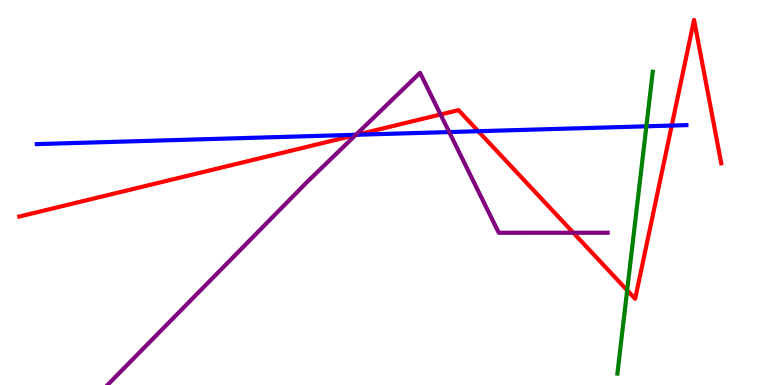[{'lines': ['blue', 'red'], 'intersections': [{'x': 4.61, 'y': 6.5}, {'x': 6.17, 'y': 6.59}, {'x': 8.67, 'y': 6.74}]}, {'lines': ['green', 'red'], 'intersections': [{'x': 8.09, 'y': 2.46}]}, {'lines': ['purple', 'red'], 'intersections': [{'x': 4.59, 'y': 6.49}, {'x': 5.68, 'y': 7.03}, {'x': 7.4, 'y': 3.95}]}, {'lines': ['blue', 'green'], 'intersections': [{'x': 8.34, 'y': 6.72}]}, {'lines': ['blue', 'purple'], 'intersections': [{'x': 4.59, 'y': 6.5}, {'x': 5.8, 'y': 6.57}]}, {'lines': ['green', 'purple'], 'intersections': []}]